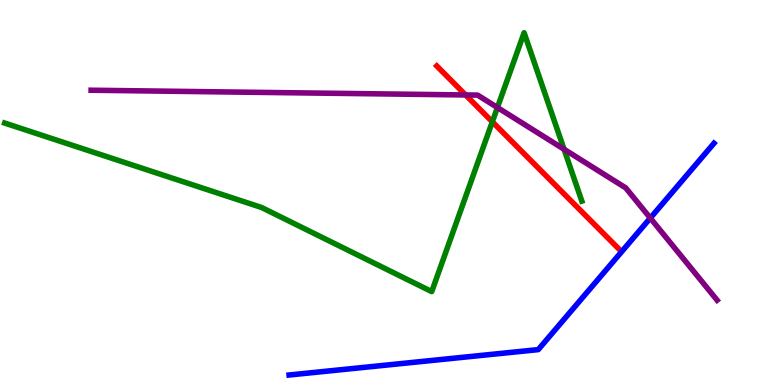[{'lines': ['blue', 'red'], 'intersections': []}, {'lines': ['green', 'red'], 'intersections': [{'x': 6.35, 'y': 6.84}]}, {'lines': ['purple', 'red'], 'intersections': [{'x': 6.01, 'y': 7.53}]}, {'lines': ['blue', 'green'], 'intersections': []}, {'lines': ['blue', 'purple'], 'intersections': [{'x': 8.39, 'y': 4.34}]}, {'lines': ['green', 'purple'], 'intersections': [{'x': 6.42, 'y': 7.21}, {'x': 7.28, 'y': 6.12}]}]